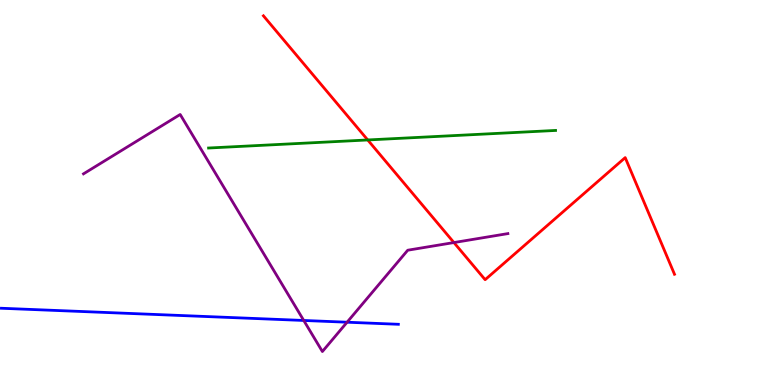[{'lines': ['blue', 'red'], 'intersections': []}, {'lines': ['green', 'red'], 'intersections': [{'x': 4.74, 'y': 6.36}]}, {'lines': ['purple', 'red'], 'intersections': [{'x': 5.86, 'y': 3.7}]}, {'lines': ['blue', 'green'], 'intersections': []}, {'lines': ['blue', 'purple'], 'intersections': [{'x': 3.92, 'y': 1.68}, {'x': 4.48, 'y': 1.63}]}, {'lines': ['green', 'purple'], 'intersections': []}]